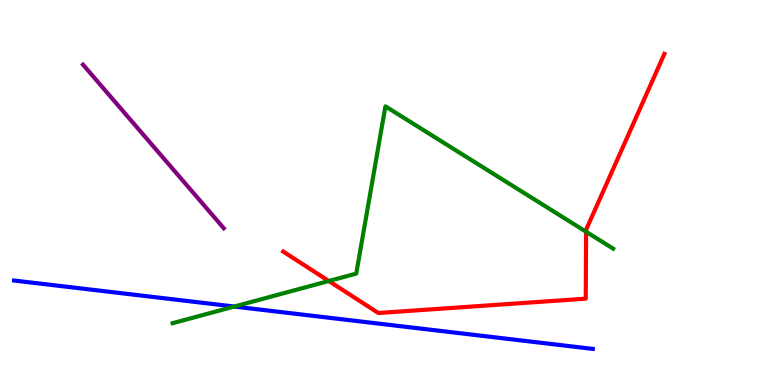[{'lines': ['blue', 'red'], 'intersections': []}, {'lines': ['green', 'red'], 'intersections': [{'x': 4.24, 'y': 2.7}, {'x': 7.56, 'y': 3.98}]}, {'lines': ['purple', 'red'], 'intersections': []}, {'lines': ['blue', 'green'], 'intersections': [{'x': 3.02, 'y': 2.04}]}, {'lines': ['blue', 'purple'], 'intersections': []}, {'lines': ['green', 'purple'], 'intersections': []}]